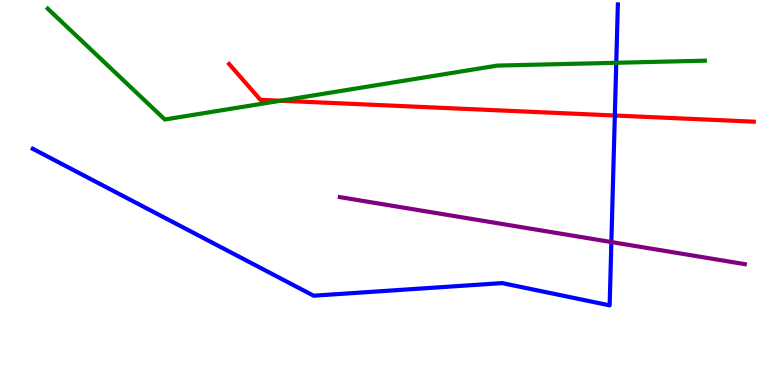[{'lines': ['blue', 'red'], 'intersections': [{'x': 7.93, 'y': 7.0}]}, {'lines': ['green', 'red'], 'intersections': [{'x': 3.62, 'y': 7.38}]}, {'lines': ['purple', 'red'], 'intersections': []}, {'lines': ['blue', 'green'], 'intersections': [{'x': 7.95, 'y': 8.37}]}, {'lines': ['blue', 'purple'], 'intersections': [{'x': 7.89, 'y': 3.71}]}, {'lines': ['green', 'purple'], 'intersections': []}]